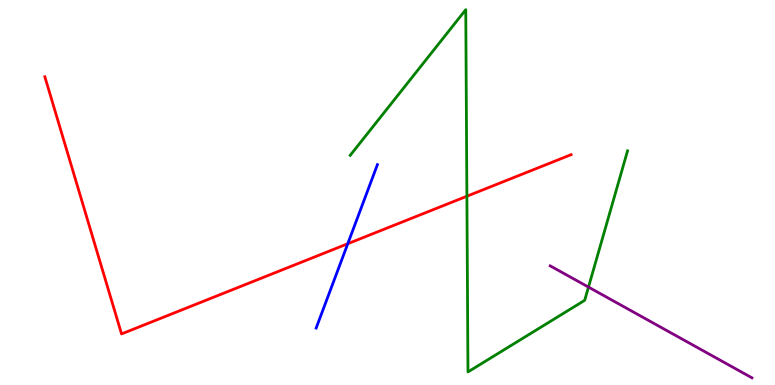[{'lines': ['blue', 'red'], 'intersections': [{'x': 4.49, 'y': 3.67}]}, {'lines': ['green', 'red'], 'intersections': [{'x': 6.02, 'y': 4.9}]}, {'lines': ['purple', 'red'], 'intersections': []}, {'lines': ['blue', 'green'], 'intersections': []}, {'lines': ['blue', 'purple'], 'intersections': []}, {'lines': ['green', 'purple'], 'intersections': [{'x': 7.59, 'y': 2.54}]}]